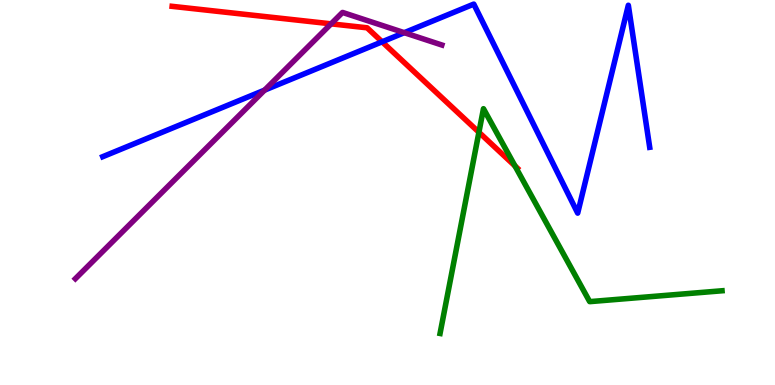[{'lines': ['blue', 'red'], 'intersections': [{'x': 4.93, 'y': 8.91}]}, {'lines': ['green', 'red'], 'intersections': [{'x': 6.18, 'y': 6.56}, {'x': 6.65, 'y': 5.69}]}, {'lines': ['purple', 'red'], 'intersections': [{'x': 4.27, 'y': 9.38}]}, {'lines': ['blue', 'green'], 'intersections': []}, {'lines': ['blue', 'purple'], 'intersections': [{'x': 3.41, 'y': 7.66}, {'x': 5.22, 'y': 9.15}]}, {'lines': ['green', 'purple'], 'intersections': []}]